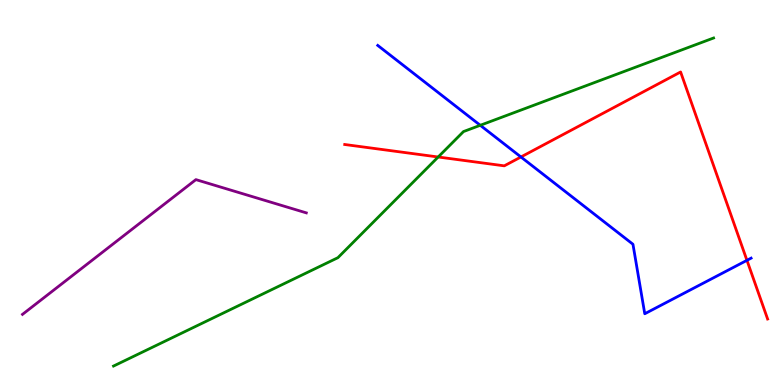[{'lines': ['blue', 'red'], 'intersections': [{'x': 6.72, 'y': 5.92}, {'x': 9.64, 'y': 3.24}]}, {'lines': ['green', 'red'], 'intersections': [{'x': 5.65, 'y': 5.92}]}, {'lines': ['purple', 'red'], 'intersections': []}, {'lines': ['blue', 'green'], 'intersections': [{'x': 6.2, 'y': 6.75}]}, {'lines': ['blue', 'purple'], 'intersections': []}, {'lines': ['green', 'purple'], 'intersections': []}]